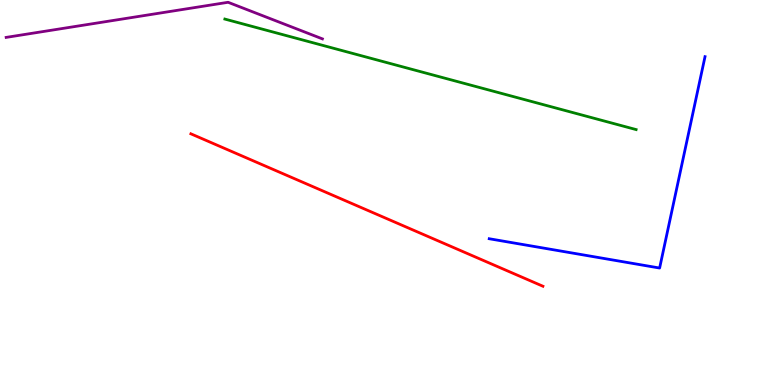[{'lines': ['blue', 'red'], 'intersections': []}, {'lines': ['green', 'red'], 'intersections': []}, {'lines': ['purple', 'red'], 'intersections': []}, {'lines': ['blue', 'green'], 'intersections': []}, {'lines': ['blue', 'purple'], 'intersections': []}, {'lines': ['green', 'purple'], 'intersections': []}]